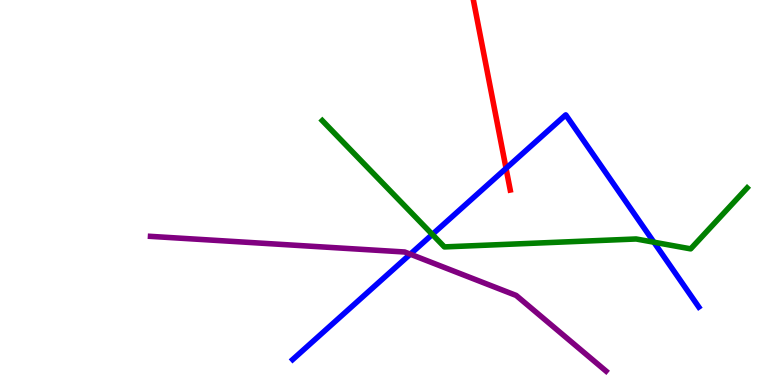[{'lines': ['blue', 'red'], 'intersections': [{'x': 6.53, 'y': 5.63}]}, {'lines': ['green', 'red'], 'intersections': []}, {'lines': ['purple', 'red'], 'intersections': []}, {'lines': ['blue', 'green'], 'intersections': [{'x': 5.58, 'y': 3.91}, {'x': 8.44, 'y': 3.71}]}, {'lines': ['blue', 'purple'], 'intersections': [{'x': 5.29, 'y': 3.4}]}, {'lines': ['green', 'purple'], 'intersections': []}]